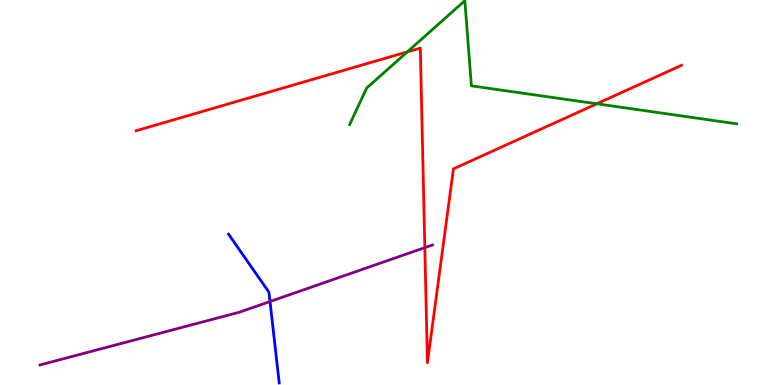[{'lines': ['blue', 'red'], 'intersections': []}, {'lines': ['green', 'red'], 'intersections': [{'x': 5.26, 'y': 8.65}, {'x': 7.7, 'y': 7.3}]}, {'lines': ['purple', 'red'], 'intersections': [{'x': 5.48, 'y': 3.57}]}, {'lines': ['blue', 'green'], 'intersections': []}, {'lines': ['blue', 'purple'], 'intersections': [{'x': 3.48, 'y': 2.17}]}, {'lines': ['green', 'purple'], 'intersections': []}]